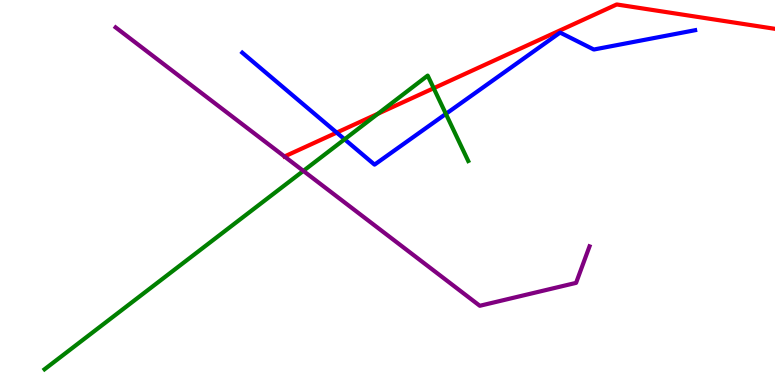[{'lines': ['blue', 'red'], 'intersections': [{'x': 4.34, 'y': 6.56}]}, {'lines': ['green', 'red'], 'intersections': [{'x': 4.88, 'y': 7.05}, {'x': 5.6, 'y': 7.71}]}, {'lines': ['purple', 'red'], 'intersections': [{'x': 3.67, 'y': 5.94}]}, {'lines': ['blue', 'green'], 'intersections': [{'x': 4.45, 'y': 6.38}, {'x': 5.75, 'y': 7.04}]}, {'lines': ['blue', 'purple'], 'intersections': []}, {'lines': ['green', 'purple'], 'intersections': [{'x': 3.91, 'y': 5.56}]}]